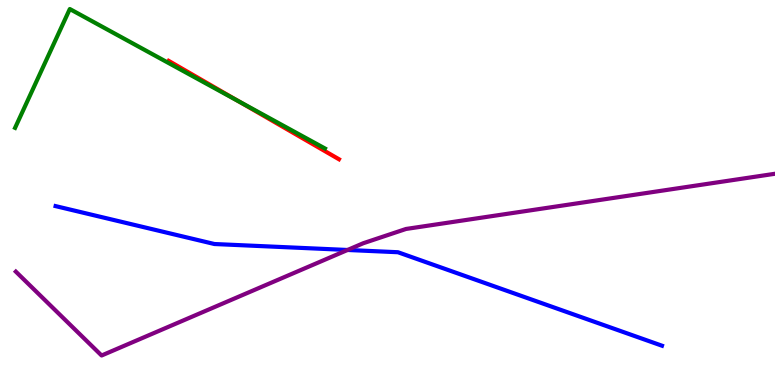[{'lines': ['blue', 'red'], 'intersections': []}, {'lines': ['green', 'red'], 'intersections': [{'x': 3.08, 'y': 7.37}]}, {'lines': ['purple', 'red'], 'intersections': []}, {'lines': ['blue', 'green'], 'intersections': []}, {'lines': ['blue', 'purple'], 'intersections': [{'x': 4.48, 'y': 3.51}]}, {'lines': ['green', 'purple'], 'intersections': []}]